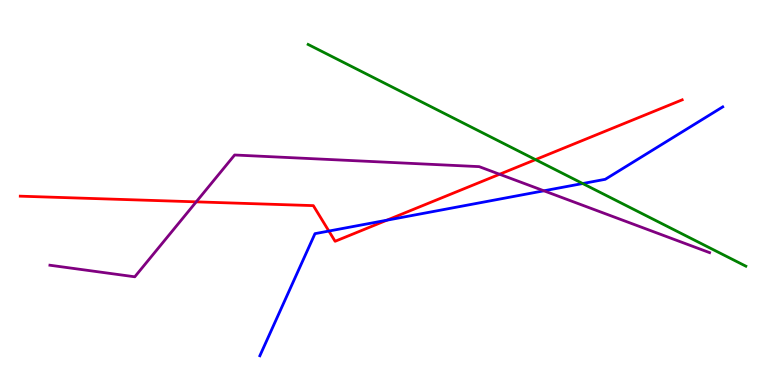[{'lines': ['blue', 'red'], 'intersections': [{'x': 4.24, 'y': 4.0}, {'x': 4.99, 'y': 4.28}]}, {'lines': ['green', 'red'], 'intersections': [{'x': 6.91, 'y': 5.85}]}, {'lines': ['purple', 'red'], 'intersections': [{'x': 2.53, 'y': 4.76}, {'x': 6.45, 'y': 5.47}]}, {'lines': ['blue', 'green'], 'intersections': [{'x': 7.52, 'y': 5.23}]}, {'lines': ['blue', 'purple'], 'intersections': [{'x': 7.02, 'y': 5.04}]}, {'lines': ['green', 'purple'], 'intersections': []}]